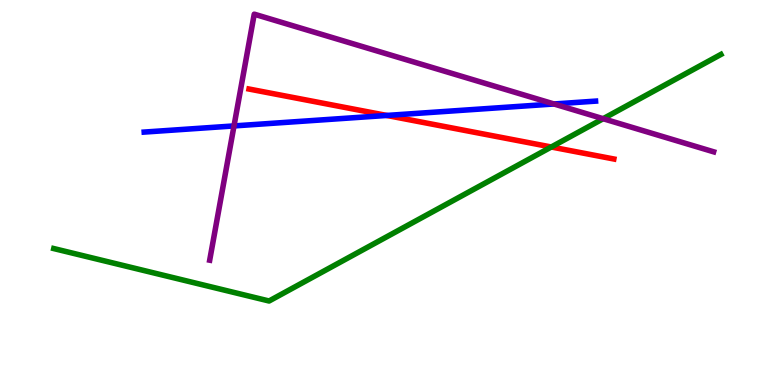[{'lines': ['blue', 'red'], 'intersections': [{'x': 4.99, 'y': 7.0}]}, {'lines': ['green', 'red'], 'intersections': [{'x': 7.11, 'y': 6.18}]}, {'lines': ['purple', 'red'], 'intersections': []}, {'lines': ['blue', 'green'], 'intersections': []}, {'lines': ['blue', 'purple'], 'intersections': [{'x': 3.02, 'y': 6.73}, {'x': 7.15, 'y': 7.3}]}, {'lines': ['green', 'purple'], 'intersections': [{'x': 7.78, 'y': 6.92}]}]